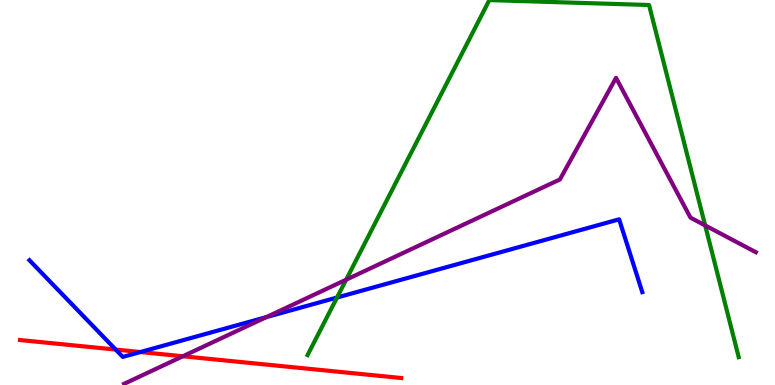[{'lines': ['blue', 'red'], 'intersections': [{'x': 1.49, 'y': 0.92}, {'x': 1.81, 'y': 0.856}]}, {'lines': ['green', 'red'], 'intersections': []}, {'lines': ['purple', 'red'], 'intersections': [{'x': 2.36, 'y': 0.747}]}, {'lines': ['blue', 'green'], 'intersections': [{'x': 4.35, 'y': 2.27}]}, {'lines': ['blue', 'purple'], 'intersections': [{'x': 3.44, 'y': 1.76}]}, {'lines': ['green', 'purple'], 'intersections': [{'x': 4.47, 'y': 2.74}, {'x': 9.1, 'y': 4.14}]}]